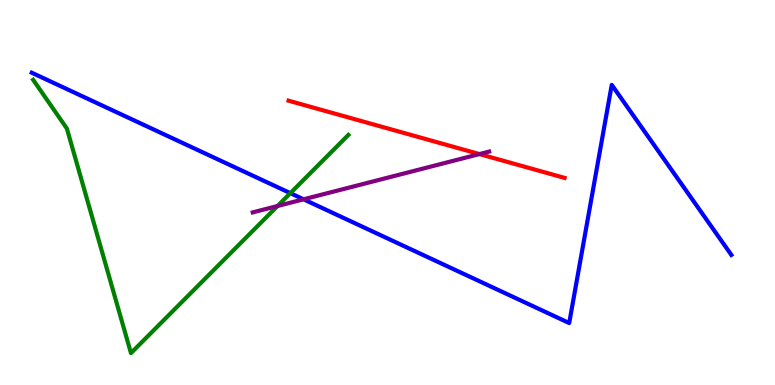[{'lines': ['blue', 'red'], 'intersections': []}, {'lines': ['green', 'red'], 'intersections': []}, {'lines': ['purple', 'red'], 'intersections': [{'x': 6.19, 'y': 6.0}]}, {'lines': ['blue', 'green'], 'intersections': [{'x': 3.75, 'y': 4.98}]}, {'lines': ['blue', 'purple'], 'intersections': [{'x': 3.92, 'y': 4.82}]}, {'lines': ['green', 'purple'], 'intersections': [{'x': 3.58, 'y': 4.65}]}]